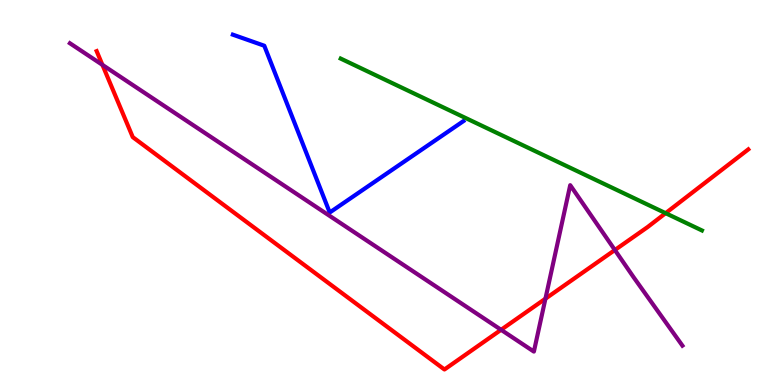[{'lines': ['blue', 'red'], 'intersections': []}, {'lines': ['green', 'red'], 'intersections': [{'x': 8.59, 'y': 4.46}]}, {'lines': ['purple', 'red'], 'intersections': [{'x': 1.32, 'y': 8.32}, {'x': 6.47, 'y': 1.43}, {'x': 7.04, 'y': 2.24}, {'x': 7.93, 'y': 3.51}]}, {'lines': ['blue', 'green'], 'intersections': []}, {'lines': ['blue', 'purple'], 'intersections': []}, {'lines': ['green', 'purple'], 'intersections': []}]